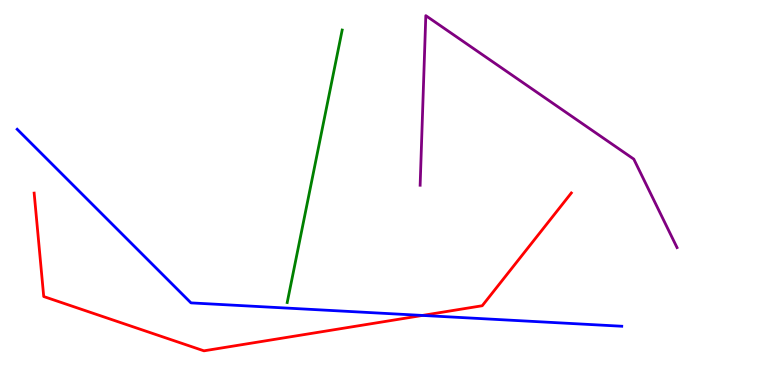[{'lines': ['blue', 'red'], 'intersections': [{'x': 5.45, 'y': 1.81}]}, {'lines': ['green', 'red'], 'intersections': []}, {'lines': ['purple', 'red'], 'intersections': []}, {'lines': ['blue', 'green'], 'intersections': []}, {'lines': ['blue', 'purple'], 'intersections': []}, {'lines': ['green', 'purple'], 'intersections': []}]